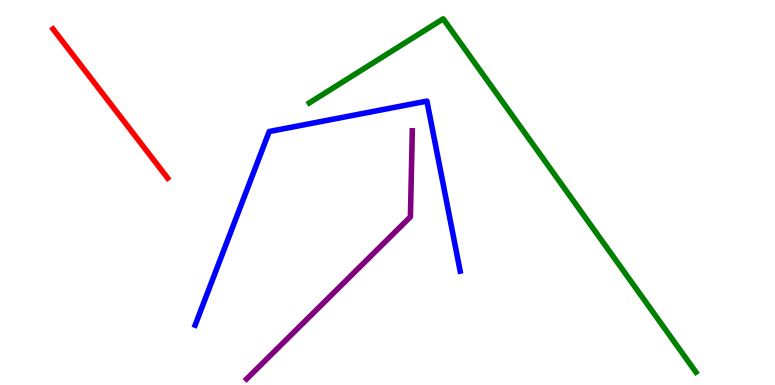[{'lines': ['blue', 'red'], 'intersections': []}, {'lines': ['green', 'red'], 'intersections': []}, {'lines': ['purple', 'red'], 'intersections': []}, {'lines': ['blue', 'green'], 'intersections': []}, {'lines': ['blue', 'purple'], 'intersections': []}, {'lines': ['green', 'purple'], 'intersections': []}]